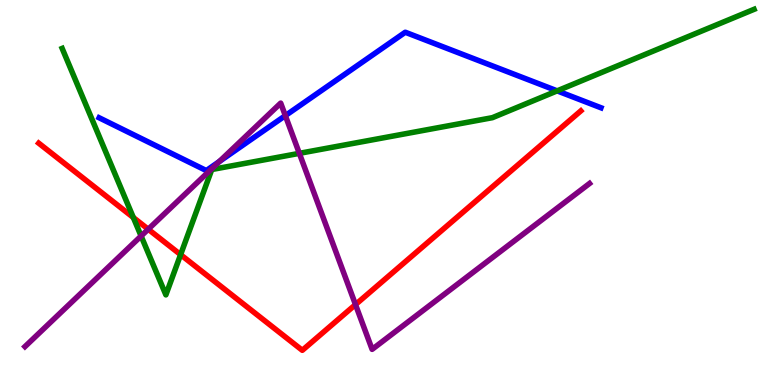[{'lines': ['blue', 'red'], 'intersections': []}, {'lines': ['green', 'red'], 'intersections': [{'x': 1.72, 'y': 4.35}, {'x': 2.33, 'y': 3.39}]}, {'lines': ['purple', 'red'], 'intersections': [{'x': 1.91, 'y': 4.05}, {'x': 4.59, 'y': 2.09}]}, {'lines': ['blue', 'green'], 'intersections': [{'x': 7.19, 'y': 7.64}]}, {'lines': ['blue', 'purple'], 'intersections': [{'x': 2.83, 'y': 5.8}, {'x': 3.68, 'y': 7.0}]}, {'lines': ['green', 'purple'], 'intersections': [{'x': 1.82, 'y': 3.87}, {'x': 3.86, 'y': 6.02}]}]